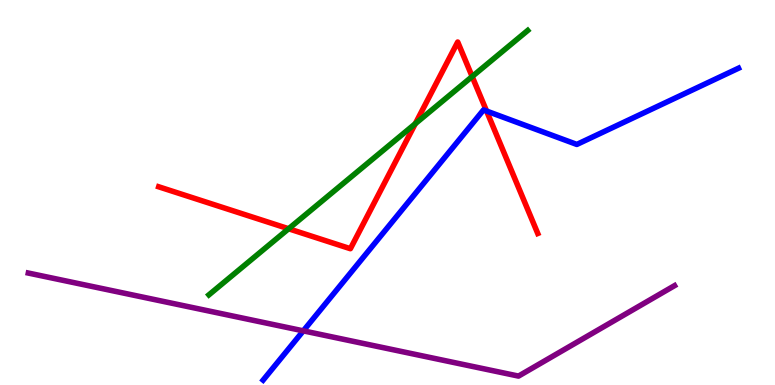[{'lines': ['blue', 'red'], 'intersections': [{'x': 6.28, 'y': 7.12}]}, {'lines': ['green', 'red'], 'intersections': [{'x': 3.72, 'y': 4.06}, {'x': 5.36, 'y': 6.79}, {'x': 6.09, 'y': 8.01}]}, {'lines': ['purple', 'red'], 'intersections': []}, {'lines': ['blue', 'green'], 'intersections': []}, {'lines': ['blue', 'purple'], 'intersections': [{'x': 3.91, 'y': 1.41}]}, {'lines': ['green', 'purple'], 'intersections': []}]